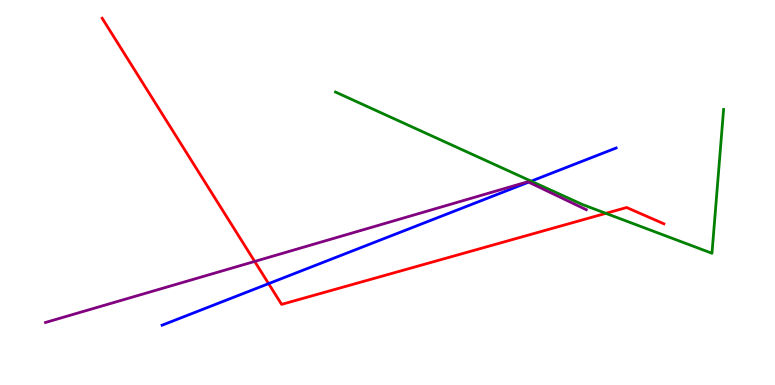[{'lines': ['blue', 'red'], 'intersections': [{'x': 3.47, 'y': 2.63}]}, {'lines': ['green', 'red'], 'intersections': [{'x': 7.82, 'y': 4.46}]}, {'lines': ['purple', 'red'], 'intersections': [{'x': 3.29, 'y': 3.21}]}, {'lines': ['blue', 'green'], 'intersections': [{'x': 6.85, 'y': 5.29}]}, {'lines': ['blue', 'purple'], 'intersections': [{'x': 6.82, 'y': 5.27}]}, {'lines': ['green', 'purple'], 'intersections': []}]